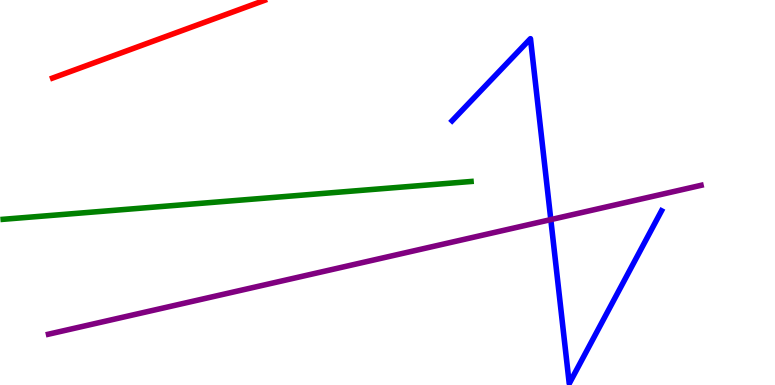[{'lines': ['blue', 'red'], 'intersections': []}, {'lines': ['green', 'red'], 'intersections': []}, {'lines': ['purple', 'red'], 'intersections': []}, {'lines': ['blue', 'green'], 'intersections': []}, {'lines': ['blue', 'purple'], 'intersections': [{'x': 7.11, 'y': 4.3}]}, {'lines': ['green', 'purple'], 'intersections': []}]